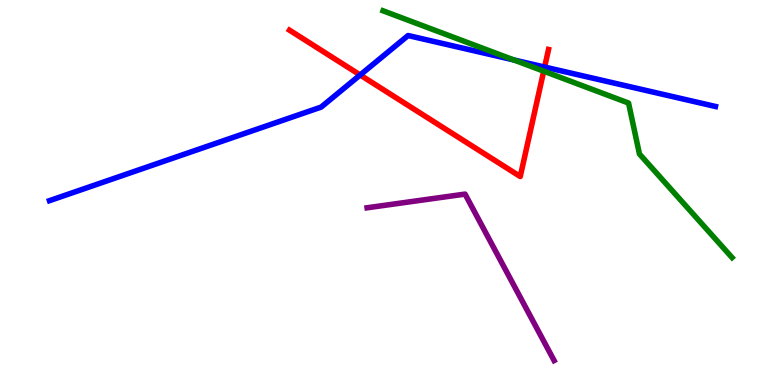[{'lines': ['blue', 'red'], 'intersections': [{'x': 4.65, 'y': 8.05}, {'x': 7.03, 'y': 8.26}]}, {'lines': ['green', 'red'], 'intersections': [{'x': 7.02, 'y': 8.15}]}, {'lines': ['purple', 'red'], 'intersections': []}, {'lines': ['blue', 'green'], 'intersections': [{'x': 6.63, 'y': 8.44}]}, {'lines': ['blue', 'purple'], 'intersections': []}, {'lines': ['green', 'purple'], 'intersections': []}]